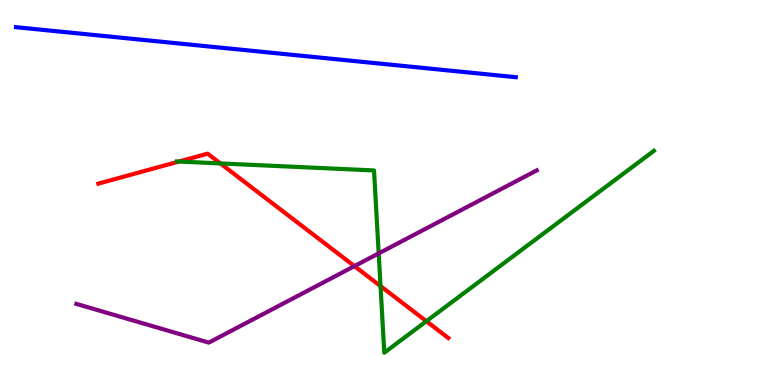[{'lines': ['blue', 'red'], 'intersections': []}, {'lines': ['green', 'red'], 'intersections': [{'x': 2.31, 'y': 5.8}, {'x': 2.84, 'y': 5.76}, {'x': 4.91, 'y': 2.57}, {'x': 5.5, 'y': 1.66}]}, {'lines': ['purple', 'red'], 'intersections': [{'x': 4.57, 'y': 3.09}]}, {'lines': ['blue', 'green'], 'intersections': []}, {'lines': ['blue', 'purple'], 'intersections': []}, {'lines': ['green', 'purple'], 'intersections': [{'x': 4.89, 'y': 3.42}]}]